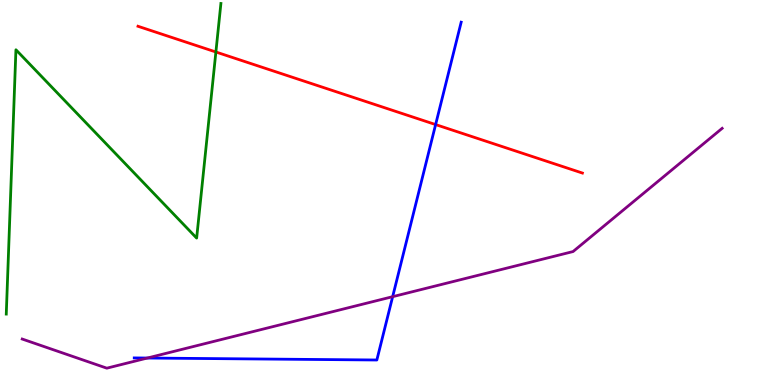[{'lines': ['blue', 'red'], 'intersections': [{'x': 5.62, 'y': 6.76}]}, {'lines': ['green', 'red'], 'intersections': [{'x': 2.79, 'y': 8.65}]}, {'lines': ['purple', 'red'], 'intersections': []}, {'lines': ['blue', 'green'], 'intersections': []}, {'lines': ['blue', 'purple'], 'intersections': [{'x': 1.9, 'y': 0.7}, {'x': 5.07, 'y': 2.29}]}, {'lines': ['green', 'purple'], 'intersections': []}]